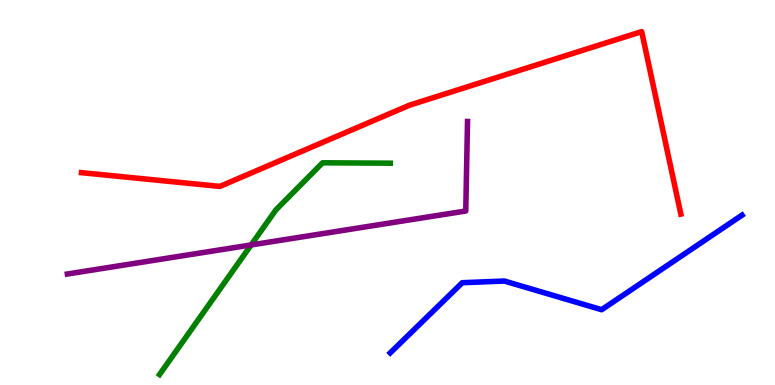[{'lines': ['blue', 'red'], 'intersections': []}, {'lines': ['green', 'red'], 'intersections': []}, {'lines': ['purple', 'red'], 'intersections': []}, {'lines': ['blue', 'green'], 'intersections': []}, {'lines': ['blue', 'purple'], 'intersections': []}, {'lines': ['green', 'purple'], 'intersections': [{'x': 3.24, 'y': 3.64}]}]